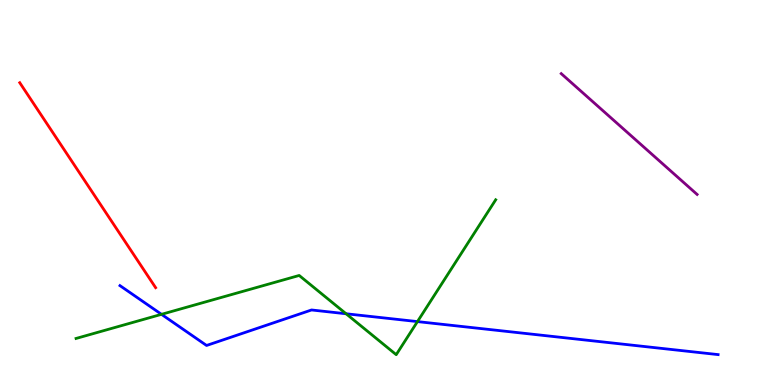[{'lines': ['blue', 'red'], 'intersections': []}, {'lines': ['green', 'red'], 'intersections': []}, {'lines': ['purple', 'red'], 'intersections': []}, {'lines': ['blue', 'green'], 'intersections': [{'x': 2.08, 'y': 1.84}, {'x': 4.47, 'y': 1.85}, {'x': 5.39, 'y': 1.65}]}, {'lines': ['blue', 'purple'], 'intersections': []}, {'lines': ['green', 'purple'], 'intersections': []}]